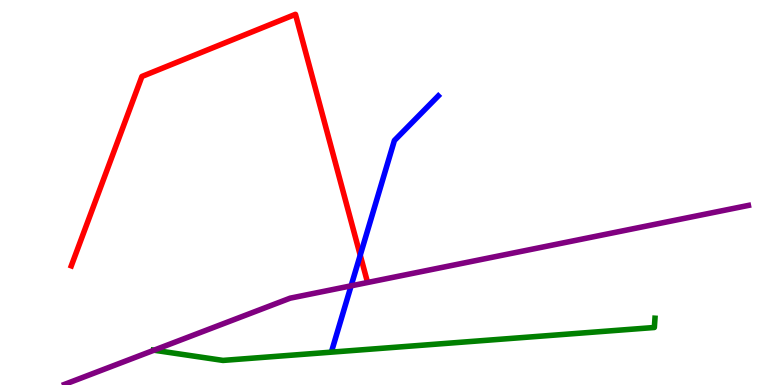[{'lines': ['blue', 'red'], 'intersections': [{'x': 4.65, 'y': 3.37}]}, {'lines': ['green', 'red'], 'intersections': []}, {'lines': ['purple', 'red'], 'intersections': []}, {'lines': ['blue', 'green'], 'intersections': []}, {'lines': ['blue', 'purple'], 'intersections': [{'x': 4.53, 'y': 2.58}]}, {'lines': ['green', 'purple'], 'intersections': [{'x': 1.99, 'y': 0.904}]}]